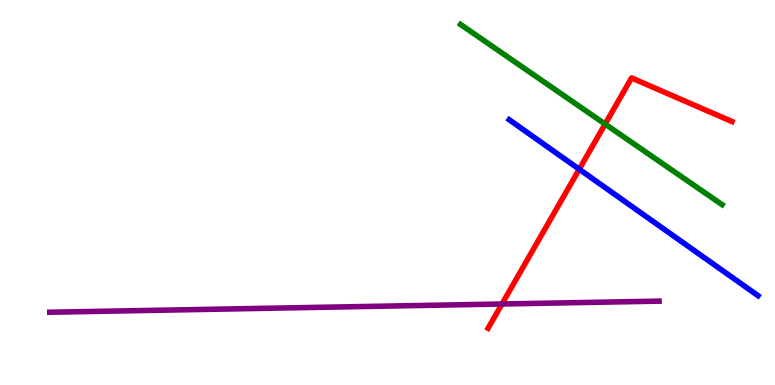[{'lines': ['blue', 'red'], 'intersections': [{'x': 7.47, 'y': 5.6}]}, {'lines': ['green', 'red'], 'intersections': [{'x': 7.81, 'y': 6.78}]}, {'lines': ['purple', 'red'], 'intersections': [{'x': 6.48, 'y': 2.1}]}, {'lines': ['blue', 'green'], 'intersections': []}, {'lines': ['blue', 'purple'], 'intersections': []}, {'lines': ['green', 'purple'], 'intersections': []}]